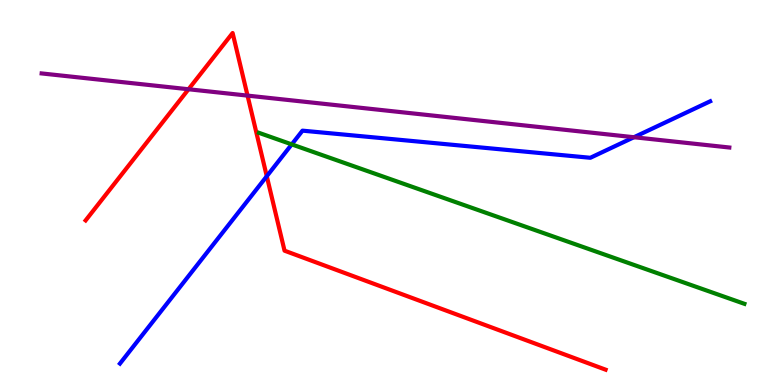[{'lines': ['blue', 'red'], 'intersections': [{'x': 3.44, 'y': 5.42}]}, {'lines': ['green', 'red'], 'intersections': []}, {'lines': ['purple', 'red'], 'intersections': [{'x': 2.43, 'y': 7.68}, {'x': 3.19, 'y': 7.52}]}, {'lines': ['blue', 'green'], 'intersections': [{'x': 3.76, 'y': 6.25}]}, {'lines': ['blue', 'purple'], 'intersections': [{'x': 8.18, 'y': 6.44}]}, {'lines': ['green', 'purple'], 'intersections': []}]